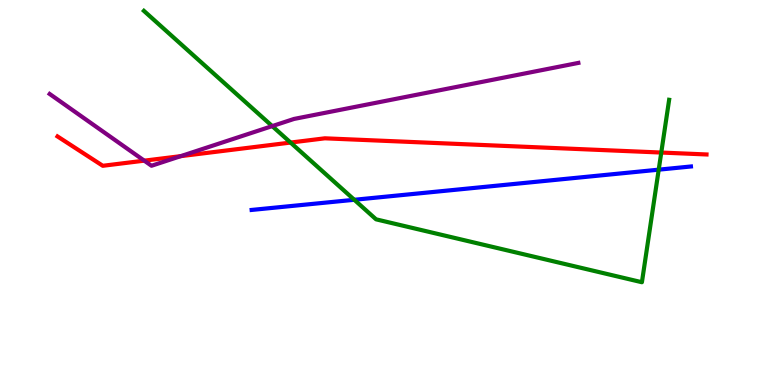[{'lines': ['blue', 'red'], 'intersections': []}, {'lines': ['green', 'red'], 'intersections': [{'x': 3.75, 'y': 6.3}, {'x': 8.53, 'y': 6.04}]}, {'lines': ['purple', 'red'], 'intersections': [{'x': 1.86, 'y': 5.83}, {'x': 2.33, 'y': 5.94}]}, {'lines': ['blue', 'green'], 'intersections': [{'x': 4.57, 'y': 4.81}, {'x': 8.5, 'y': 5.59}]}, {'lines': ['blue', 'purple'], 'intersections': []}, {'lines': ['green', 'purple'], 'intersections': [{'x': 3.51, 'y': 6.72}]}]